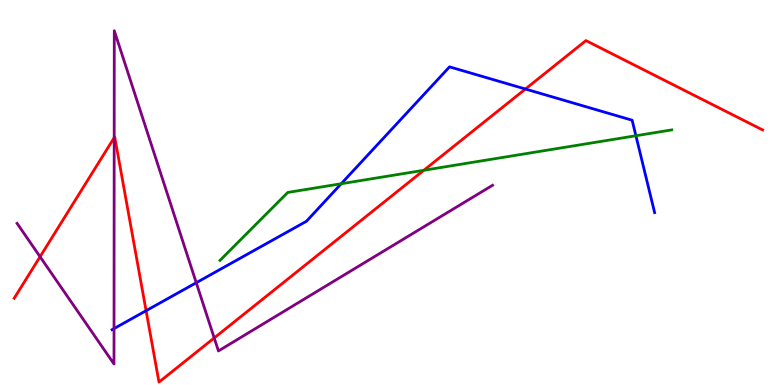[{'lines': ['blue', 'red'], 'intersections': [{'x': 1.89, 'y': 1.93}, {'x': 6.78, 'y': 7.69}]}, {'lines': ['green', 'red'], 'intersections': [{'x': 5.47, 'y': 5.58}]}, {'lines': ['purple', 'red'], 'intersections': [{'x': 0.517, 'y': 3.33}, {'x': 1.47, 'y': 6.42}, {'x': 2.76, 'y': 1.22}]}, {'lines': ['blue', 'green'], 'intersections': [{'x': 4.4, 'y': 5.23}, {'x': 8.21, 'y': 6.47}]}, {'lines': ['blue', 'purple'], 'intersections': [{'x': 1.47, 'y': 1.47}, {'x': 2.53, 'y': 2.66}]}, {'lines': ['green', 'purple'], 'intersections': []}]